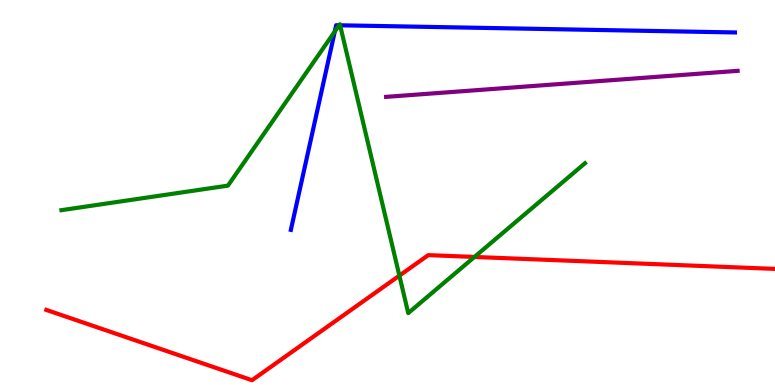[{'lines': ['blue', 'red'], 'intersections': []}, {'lines': ['green', 'red'], 'intersections': [{'x': 5.15, 'y': 2.84}, {'x': 6.12, 'y': 3.33}]}, {'lines': ['purple', 'red'], 'intersections': []}, {'lines': ['blue', 'green'], 'intersections': [{'x': 4.32, 'y': 9.18}, {'x': 4.38, 'y': 9.34}, {'x': 4.39, 'y': 9.34}]}, {'lines': ['blue', 'purple'], 'intersections': []}, {'lines': ['green', 'purple'], 'intersections': []}]